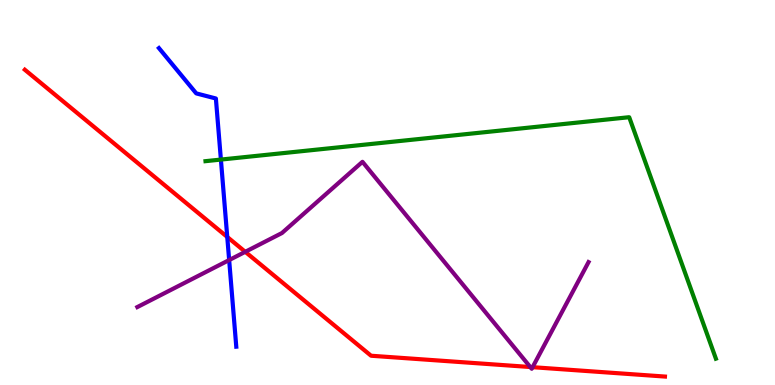[{'lines': ['blue', 'red'], 'intersections': [{'x': 2.93, 'y': 3.85}]}, {'lines': ['green', 'red'], 'intersections': []}, {'lines': ['purple', 'red'], 'intersections': [{'x': 3.16, 'y': 3.46}, {'x': 6.84, 'y': 0.467}, {'x': 6.87, 'y': 0.463}]}, {'lines': ['blue', 'green'], 'intersections': [{'x': 2.85, 'y': 5.86}]}, {'lines': ['blue', 'purple'], 'intersections': [{'x': 2.96, 'y': 3.25}]}, {'lines': ['green', 'purple'], 'intersections': []}]